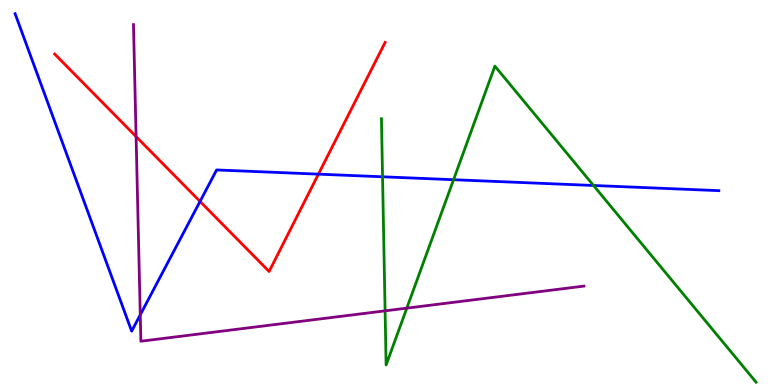[{'lines': ['blue', 'red'], 'intersections': [{'x': 2.58, 'y': 4.77}, {'x': 4.11, 'y': 5.48}]}, {'lines': ['green', 'red'], 'intersections': []}, {'lines': ['purple', 'red'], 'intersections': [{'x': 1.76, 'y': 6.45}]}, {'lines': ['blue', 'green'], 'intersections': [{'x': 4.94, 'y': 5.41}, {'x': 5.85, 'y': 5.33}, {'x': 7.66, 'y': 5.18}]}, {'lines': ['blue', 'purple'], 'intersections': [{'x': 1.81, 'y': 1.82}]}, {'lines': ['green', 'purple'], 'intersections': [{'x': 4.97, 'y': 1.93}, {'x': 5.25, 'y': 2.0}]}]